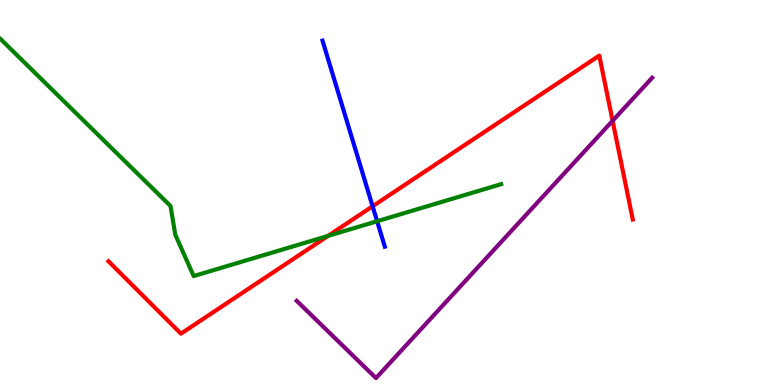[{'lines': ['blue', 'red'], 'intersections': [{'x': 4.81, 'y': 4.64}]}, {'lines': ['green', 'red'], 'intersections': [{'x': 4.23, 'y': 3.87}]}, {'lines': ['purple', 'red'], 'intersections': [{'x': 7.9, 'y': 6.86}]}, {'lines': ['blue', 'green'], 'intersections': [{'x': 4.87, 'y': 4.25}]}, {'lines': ['blue', 'purple'], 'intersections': []}, {'lines': ['green', 'purple'], 'intersections': []}]